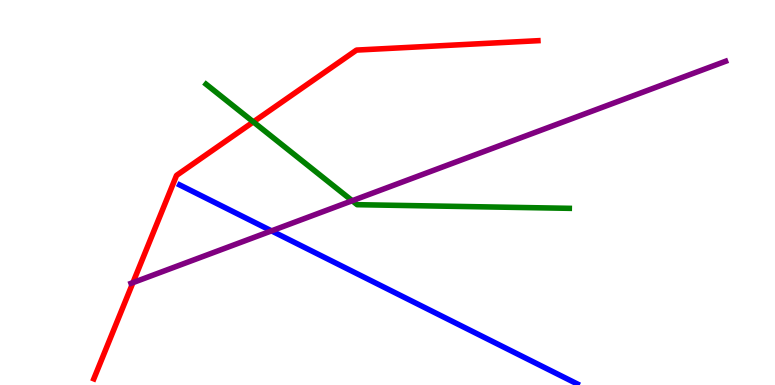[{'lines': ['blue', 'red'], 'intersections': []}, {'lines': ['green', 'red'], 'intersections': [{'x': 3.27, 'y': 6.83}]}, {'lines': ['purple', 'red'], 'intersections': [{'x': 1.72, 'y': 2.66}]}, {'lines': ['blue', 'green'], 'intersections': []}, {'lines': ['blue', 'purple'], 'intersections': [{'x': 3.5, 'y': 4.0}]}, {'lines': ['green', 'purple'], 'intersections': [{'x': 4.54, 'y': 4.79}]}]